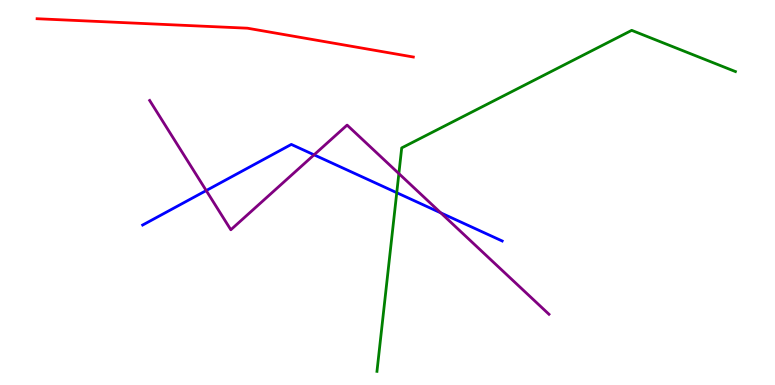[{'lines': ['blue', 'red'], 'intersections': []}, {'lines': ['green', 'red'], 'intersections': []}, {'lines': ['purple', 'red'], 'intersections': []}, {'lines': ['blue', 'green'], 'intersections': [{'x': 5.12, 'y': 4.99}]}, {'lines': ['blue', 'purple'], 'intersections': [{'x': 2.66, 'y': 5.05}, {'x': 4.05, 'y': 5.98}, {'x': 5.69, 'y': 4.47}]}, {'lines': ['green', 'purple'], 'intersections': [{'x': 5.15, 'y': 5.49}]}]